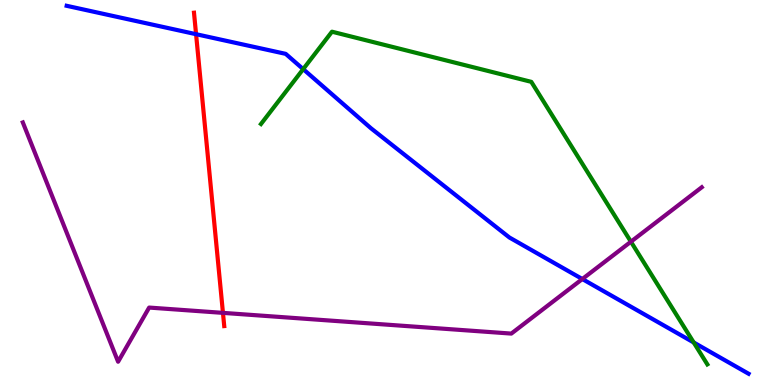[{'lines': ['blue', 'red'], 'intersections': [{'x': 2.53, 'y': 9.11}]}, {'lines': ['green', 'red'], 'intersections': []}, {'lines': ['purple', 'red'], 'intersections': [{'x': 2.88, 'y': 1.87}]}, {'lines': ['blue', 'green'], 'intersections': [{'x': 3.91, 'y': 8.2}, {'x': 8.95, 'y': 1.1}]}, {'lines': ['blue', 'purple'], 'intersections': [{'x': 7.51, 'y': 2.75}]}, {'lines': ['green', 'purple'], 'intersections': [{'x': 8.14, 'y': 3.72}]}]